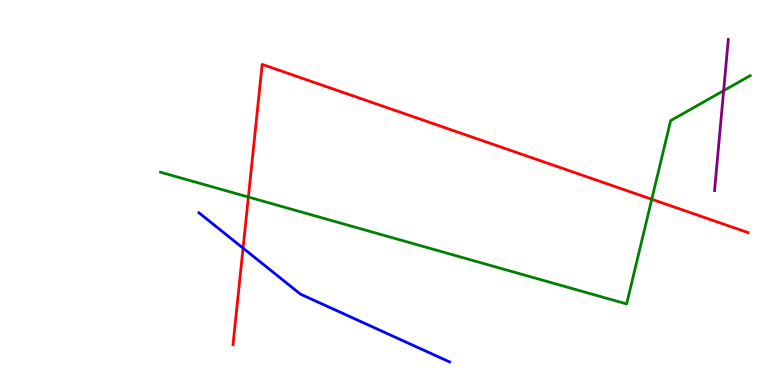[{'lines': ['blue', 'red'], 'intersections': [{'x': 3.14, 'y': 3.56}]}, {'lines': ['green', 'red'], 'intersections': [{'x': 3.2, 'y': 4.88}, {'x': 8.41, 'y': 4.82}]}, {'lines': ['purple', 'red'], 'intersections': []}, {'lines': ['blue', 'green'], 'intersections': []}, {'lines': ['blue', 'purple'], 'intersections': []}, {'lines': ['green', 'purple'], 'intersections': [{'x': 9.34, 'y': 7.65}]}]